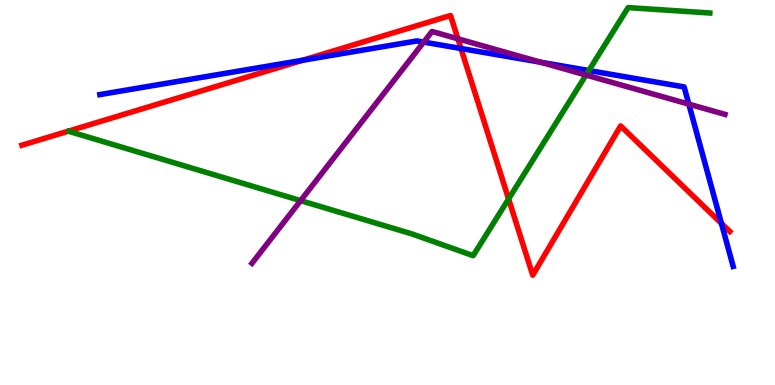[{'lines': ['blue', 'red'], 'intersections': [{'x': 3.91, 'y': 8.43}, {'x': 5.95, 'y': 8.74}, {'x': 9.31, 'y': 4.2}]}, {'lines': ['green', 'red'], 'intersections': [{'x': 6.56, 'y': 4.83}]}, {'lines': ['purple', 'red'], 'intersections': [{'x': 5.91, 'y': 8.99}]}, {'lines': ['blue', 'green'], 'intersections': [{'x': 7.6, 'y': 8.17}]}, {'lines': ['blue', 'purple'], 'intersections': [{'x': 5.47, 'y': 8.91}, {'x': 6.98, 'y': 8.38}, {'x': 8.89, 'y': 7.3}]}, {'lines': ['green', 'purple'], 'intersections': [{'x': 3.88, 'y': 4.79}, {'x': 7.56, 'y': 8.05}]}]